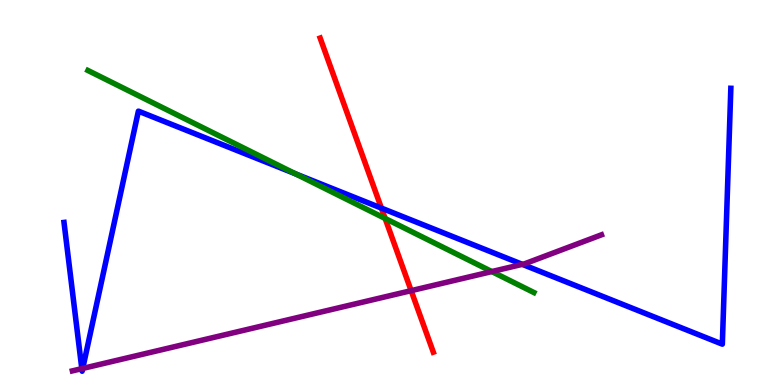[{'lines': ['blue', 'red'], 'intersections': [{'x': 4.92, 'y': 4.59}]}, {'lines': ['green', 'red'], 'intersections': [{'x': 4.97, 'y': 4.33}]}, {'lines': ['purple', 'red'], 'intersections': [{'x': 5.31, 'y': 2.45}]}, {'lines': ['blue', 'green'], 'intersections': [{'x': 3.81, 'y': 5.48}]}, {'lines': ['blue', 'purple'], 'intersections': [{'x': 1.06, 'y': 0.425}, {'x': 1.07, 'y': 0.43}, {'x': 6.74, 'y': 3.13}]}, {'lines': ['green', 'purple'], 'intersections': [{'x': 6.35, 'y': 2.95}]}]